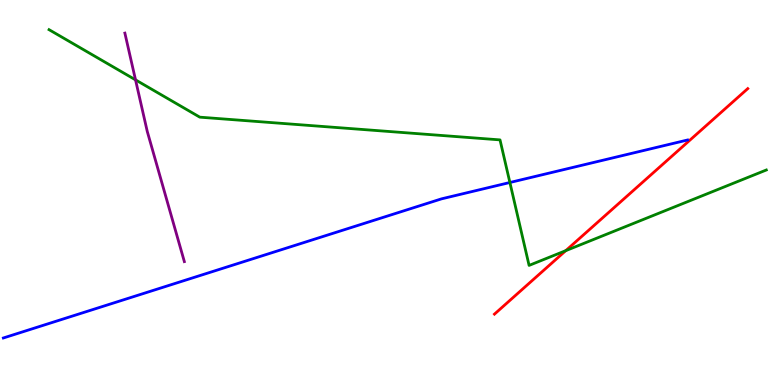[{'lines': ['blue', 'red'], 'intersections': []}, {'lines': ['green', 'red'], 'intersections': [{'x': 7.3, 'y': 3.49}]}, {'lines': ['purple', 'red'], 'intersections': []}, {'lines': ['blue', 'green'], 'intersections': [{'x': 6.58, 'y': 5.26}]}, {'lines': ['blue', 'purple'], 'intersections': []}, {'lines': ['green', 'purple'], 'intersections': [{'x': 1.75, 'y': 7.93}]}]